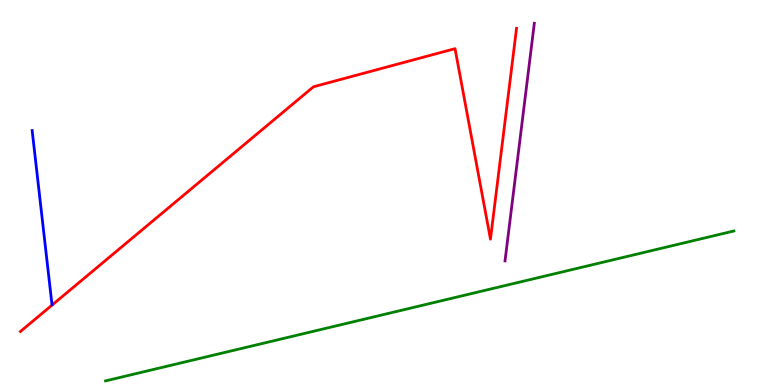[{'lines': ['blue', 'red'], 'intersections': []}, {'lines': ['green', 'red'], 'intersections': []}, {'lines': ['purple', 'red'], 'intersections': []}, {'lines': ['blue', 'green'], 'intersections': []}, {'lines': ['blue', 'purple'], 'intersections': []}, {'lines': ['green', 'purple'], 'intersections': []}]